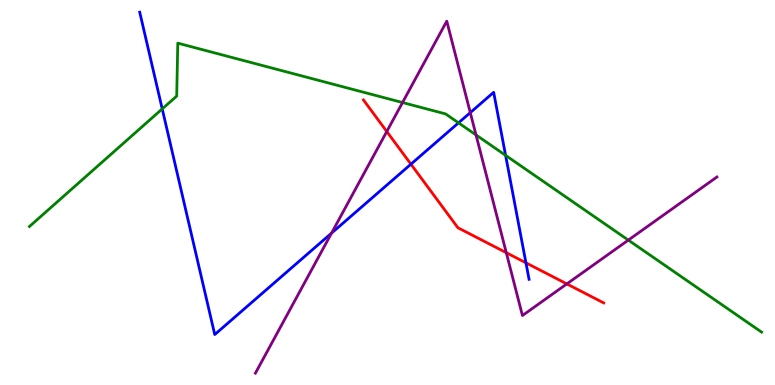[{'lines': ['blue', 'red'], 'intersections': [{'x': 5.3, 'y': 5.74}, {'x': 6.79, 'y': 3.17}]}, {'lines': ['green', 'red'], 'intersections': []}, {'lines': ['purple', 'red'], 'intersections': [{'x': 4.99, 'y': 6.58}, {'x': 6.53, 'y': 3.44}, {'x': 7.31, 'y': 2.63}]}, {'lines': ['blue', 'green'], 'intersections': [{'x': 2.09, 'y': 7.17}, {'x': 5.92, 'y': 6.81}, {'x': 6.52, 'y': 5.96}]}, {'lines': ['blue', 'purple'], 'intersections': [{'x': 4.28, 'y': 3.94}, {'x': 6.07, 'y': 7.07}]}, {'lines': ['green', 'purple'], 'intersections': [{'x': 5.19, 'y': 7.34}, {'x': 6.14, 'y': 6.5}, {'x': 8.11, 'y': 3.76}]}]